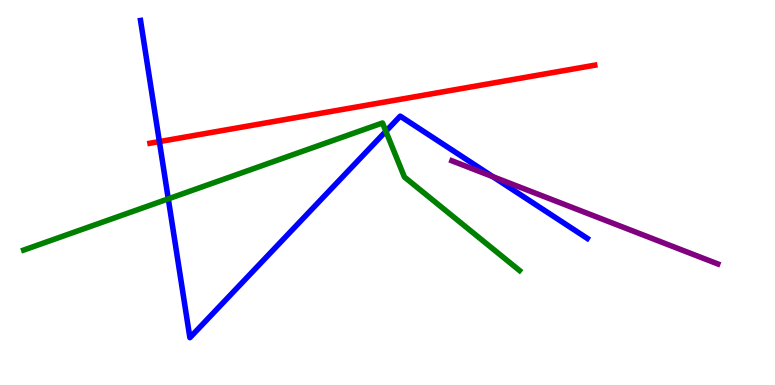[{'lines': ['blue', 'red'], 'intersections': [{'x': 2.06, 'y': 6.32}]}, {'lines': ['green', 'red'], 'intersections': []}, {'lines': ['purple', 'red'], 'intersections': []}, {'lines': ['blue', 'green'], 'intersections': [{'x': 2.17, 'y': 4.84}, {'x': 4.98, 'y': 6.59}]}, {'lines': ['blue', 'purple'], 'intersections': [{'x': 6.36, 'y': 5.41}]}, {'lines': ['green', 'purple'], 'intersections': []}]